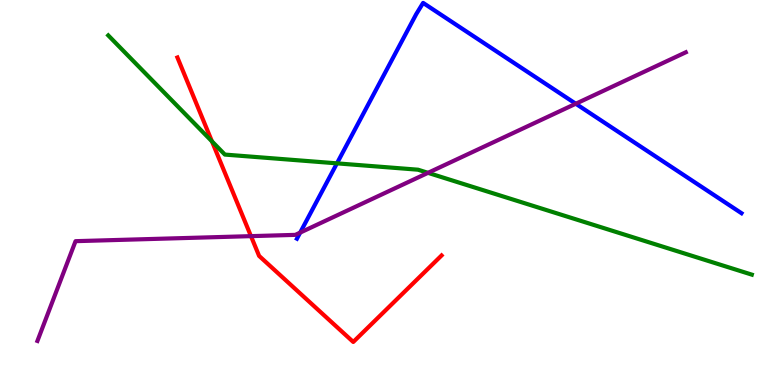[{'lines': ['blue', 'red'], 'intersections': []}, {'lines': ['green', 'red'], 'intersections': [{'x': 2.73, 'y': 6.33}]}, {'lines': ['purple', 'red'], 'intersections': [{'x': 3.24, 'y': 3.87}]}, {'lines': ['blue', 'green'], 'intersections': [{'x': 4.35, 'y': 5.76}]}, {'lines': ['blue', 'purple'], 'intersections': [{'x': 3.87, 'y': 3.96}, {'x': 7.43, 'y': 7.31}]}, {'lines': ['green', 'purple'], 'intersections': [{'x': 5.52, 'y': 5.51}]}]